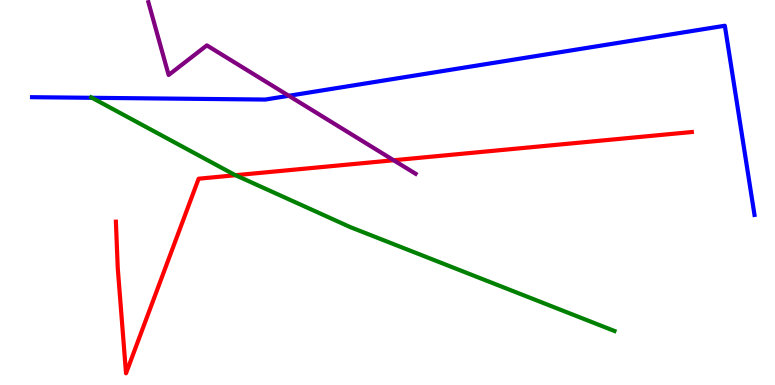[{'lines': ['blue', 'red'], 'intersections': []}, {'lines': ['green', 'red'], 'intersections': [{'x': 3.04, 'y': 5.45}]}, {'lines': ['purple', 'red'], 'intersections': [{'x': 5.08, 'y': 5.84}]}, {'lines': ['blue', 'green'], 'intersections': [{'x': 1.19, 'y': 7.46}]}, {'lines': ['blue', 'purple'], 'intersections': [{'x': 3.73, 'y': 7.51}]}, {'lines': ['green', 'purple'], 'intersections': []}]